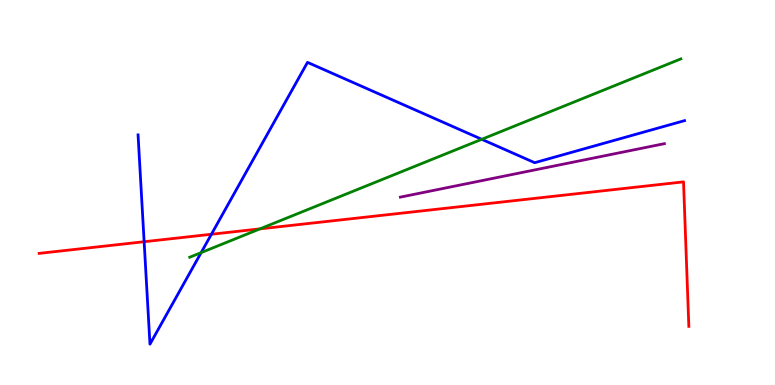[{'lines': ['blue', 'red'], 'intersections': [{'x': 1.86, 'y': 3.72}, {'x': 2.73, 'y': 3.92}]}, {'lines': ['green', 'red'], 'intersections': [{'x': 3.35, 'y': 4.06}]}, {'lines': ['purple', 'red'], 'intersections': []}, {'lines': ['blue', 'green'], 'intersections': [{'x': 2.6, 'y': 3.44}, {'x': 6.22, 'y': 6.38}]}, {'lines': ['blue', 'purple'], 'intersections': []}, {'lines': ['green', 'purple'], 'intersections': []}]